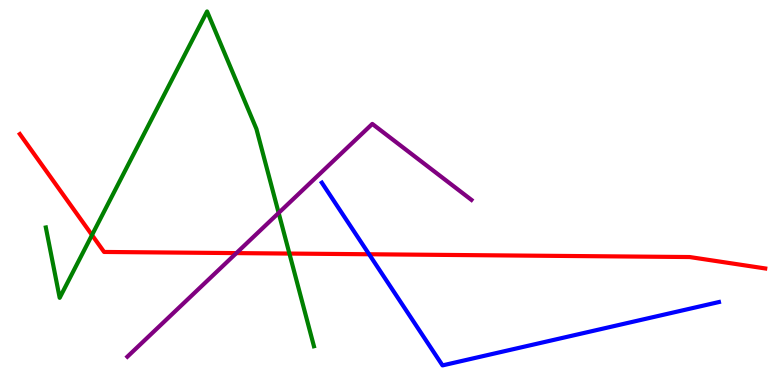[{'lines': ['blue', 'red'], 'intersections': [{'x': 4.76, 'y': 3.4}]}, {'lines': ['green', 'red'], 'intersections': [{'x': 1.19, 'y': 3.9}, {'x': 3.73, 'y': 3.41}]}, {'lines': ['purple', 'red'], 'intersections': [{'x': 3.05, 'y': 3.43}]}, {'lines': ['blue', 'green'], 'intersections': []}, {'lines': ['blue', 'purple'], 'intersections': []}, {'lines': ['green', 'purple'], 'intersections': [{'x': 3.6, 'y': 4.47}]}]